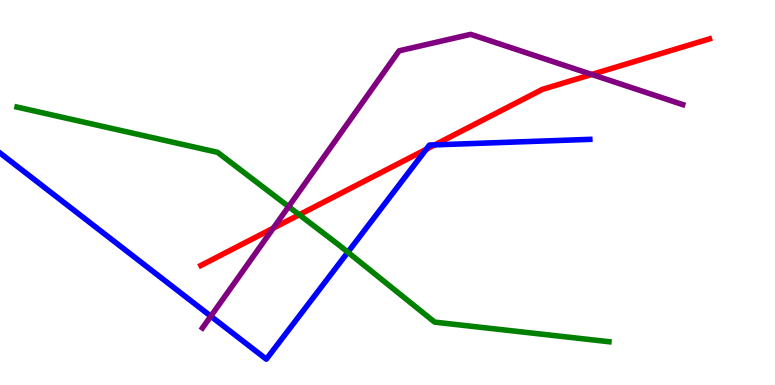[{'lines': ['blue', 'red'], 'intersections': [{'x': 5.5, 'y': 6.12}, {'x': 5.61, 'y': 6.24}]}, {'lines': ['green', 'red'], 'intersections': [{'x': 3.86, 'y': 4.42}]}, {'lines': ['purple', 'red'], 'intersections': [{'x': 3.53, 'y': 4.07}, {'x': 7.64, 'y': 8.07}]}, {'lines': ['blue', 'green'], 'intersections': [{'x': 4.49, 'y': 3.45}]}, {'lines': ['blue', 'purple'], 'intersections': [{'x': 2.72, 'y': 1.79}]}, {'lines': ['green', 'purple'], 'intersections': [{'x': 3.72, 'y': 4.63}]}]